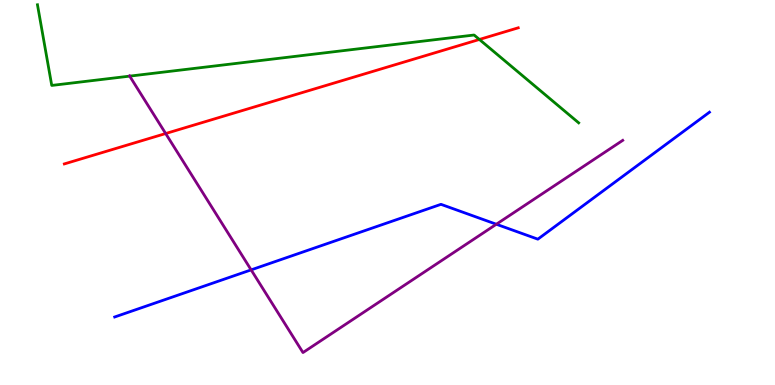[{'lines': ['blue', 'red'], 'intersections': []}, {'lines': ['green', 'red'], 'intersections': [{'x': 6.19, 'y': 8.97}]}, {'lines': ['purple', 'red'], 'intersections': [{'x': 2.14, 'y': 6.53}]}, {'lines': ['blue', 'green'], 'intersections': []}, {'lines': ['blue', 'purple'], 'intersections': [{'x': 3.24, 'y': 2.99}, {'x': 6.4, 'y': 4.18}]}, {'lines': ['green', 'purple'], 'intersections': [{'x': 1.67, 'y': 8.02}]}]